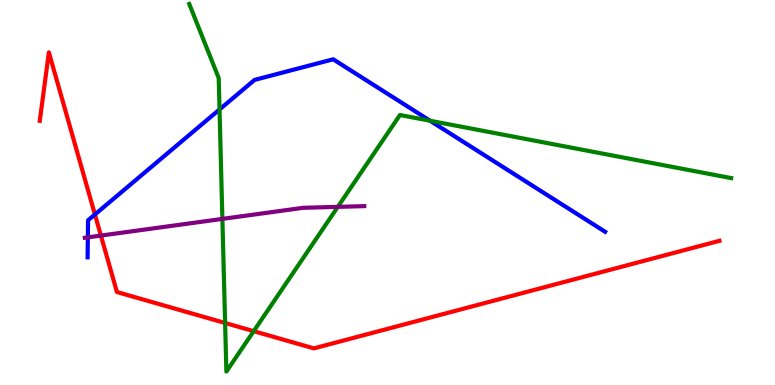[{'lines': ['blue', 'red'], 'intersections': [{'x': 1.22, 'y': 4.43}]}, {'lines': ['green', 'red'], 'intersections': [{'x': 2.9, 'y': 1.61}, {'x': 3.27, 'y': 1.4}]}, {'lines': ['purple', 'red'], 'intersections': [{'x': 1.3, 'y': 3.88}]}, {'lines': ['blue', 'green'], 'intersections': [{'x': 2.83, 'y': 7.16}, {'x': 5.55, 'y': 6.86}]}, {'lines': ['blue', 'purple'], 'intersections': [{'x': 1.13, 'y': 3.83}]}, {'lines': ['green', 'purple'], 'intersections': [{'x': 2.87, 'y': 4.31}, {'x': 4.36, 'y': 4.63}]}]